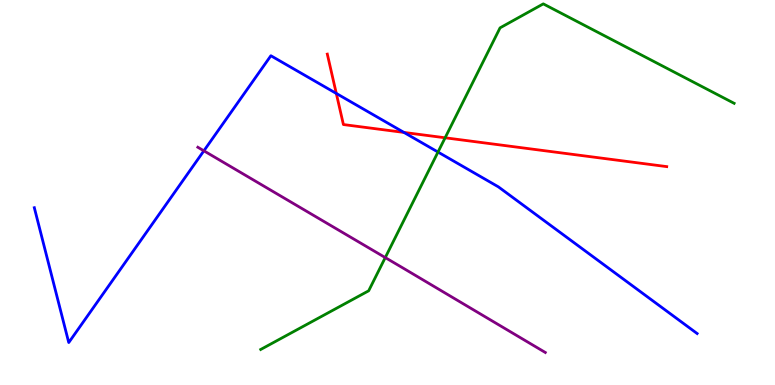[{'lines': ['blue', 'red'], 'intersections': [{'x': 4.34, 'y': 7.57}, {'x': 5.21, 'y': 6.56}]}, {'lines': ['green', 'red'], 'intersections': [{'x': 5.74, 'y': 6.42}]}, {'lines': ['purple', 'red'], 'intersections': []}, {'lines': ['blue', 'green'], 'intersections': [{'x': 5.65, 'y': 6.05}]}, {'lines': ['blue', 'purple'], 'intersections': [{'x': 2.63, 'y': 6.08}]}, {'lines': ['green', 'purple'], 'intersections': [{'x': 4.97, 'y': 3.31}]}]